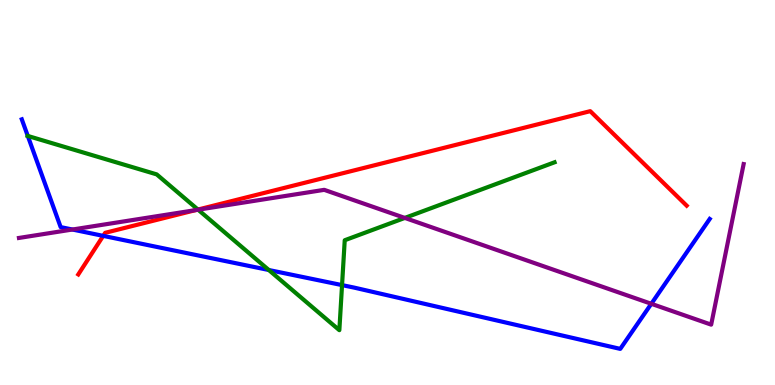[{'lines': ['blue', 'red'], 'intersections': [{'x': 1.33, 'y': 3.87}]}, {'lines': ['green', 'red'], 'intersections': [{'x': 2.55, 'y': 4.56}]}, {'lines': ['purple', 'red'], 'intersections': [{'x': 2.53, 'y': 4.54}]}, {'lines': ['blue', 'green'], 'intersections': [{'x': 0.359, 'y': 6.47}, {'x': 3.47, 'y': 2.99}, {'x': 4.41, 'y': 2.59}]}, {'lines': ['blue', 'purple'], 'intersections': [{'x': 0.934, 'y': 4.04}, {'x': 8.4, 'y': 2.11}]}, {'lines': ['green', 'purple'], 'intersections': [{'x': 2.56, 'y': 4.55}, {'x': 5.22, 'y': 4.34}]}]